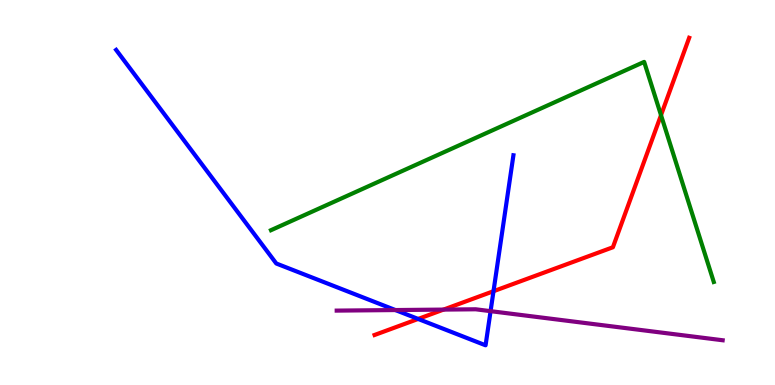[{'lines': ['blue', 'red'], 'intersections': [{'x': 5.4, 'y': 1.72}, {'x': 6.37, 'y': 2.44}]}, {'lines': ['green', 'red'], 'intersections': [{'x': 8.53, 'y': 7.01}]}, {'lines': ['purple', 'red'], 'intersections': [{'x': 5.72, 'y': 1.96}]}, {'lines': ['blue', 'green'], 'intersections': []}, {'lines': ['blue', 'purple'], 'intersections': [{'x': 5.1, 'y': 1.95}, {'x': 6.33, 'y': 1.92}]}, {'lines': ['green', 'purple'], 'intersections': []}]